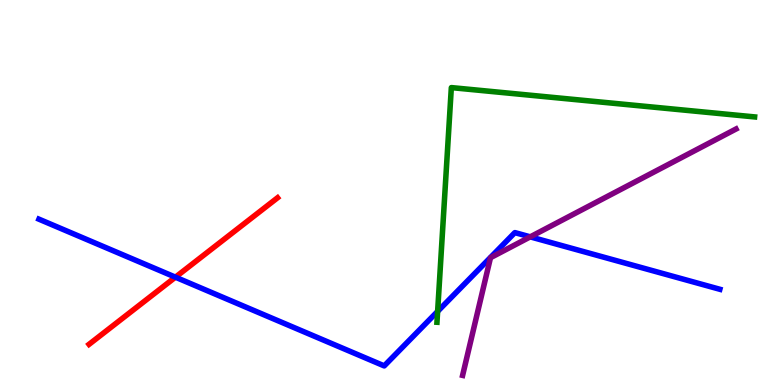[{'lines': ['blue', 'red'], 'intersections': [{'x': 2.26, 'y': 2.8}]}, {'lines': ['green', 'red'], 'intersections': []}, {'lines': ['purple', 'red'], 'intersections': []}, {'lines': ['blue', 'green'], 'intersections': [{'x': 5.65, 'y': 1.91}]}, {'lines': ['blue', 'purple'], 'intersections': [{'x': 6.84, 'y': 3.85}]}, {'lines': ['green', 'purple'], 'intersections': []}]